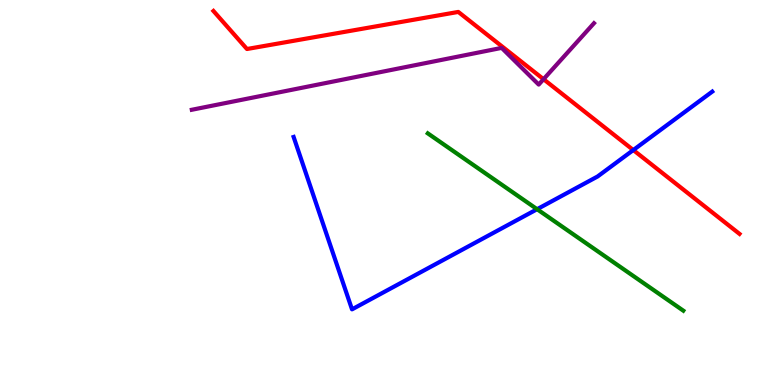[{'lines': ['blue', 'red'], 'intersections': [{'x': 8.17, 'y': 6.1}]}, {'lines': ['green', 'red'], 'intersections': []}, {'lines': ['purple', 'red'], 'intersections': [{'x': 7.01, 'y': 7.94}]}, {'lines': ['blue', 'green'], 'intersections': [{'x': 6.93, 'y': 4.57}]}, {'lines': ['blue', 'purple'], 'intersections': []}, {'lines': ['green', 'purple'], 'intersections': []}]